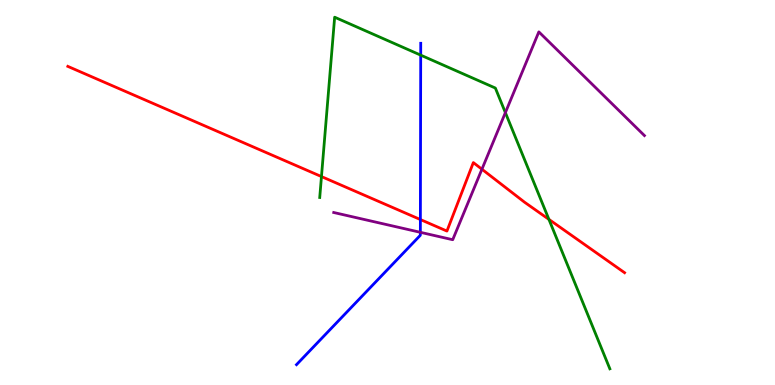[{'lines': ['blue', 'red'], 'intersections': [{'x': 5.42, 'y': 4.3}]}, {'lines': ['green', 'red'], 'intersections': [{'x': 4.15, 'y': 5.41}, {'x': 7.08, 'y': 4.3}]}, {'lines': ['purple', 'red'], 'intersections': [{'x': 6.22, 'y': 5.6}]}, {'lines': ['blue', 'green'], 'intersections': [{'x': 5.43, 'y': 8.57}]}, {'lines': ['blue', 'purple'], 'intersections': [{'x': 5.42, 'y': 3.97}]}, {'lines': ['green', 'purple'], 'intersections': [{'x': 6.52, 'y': 7.07}]}]